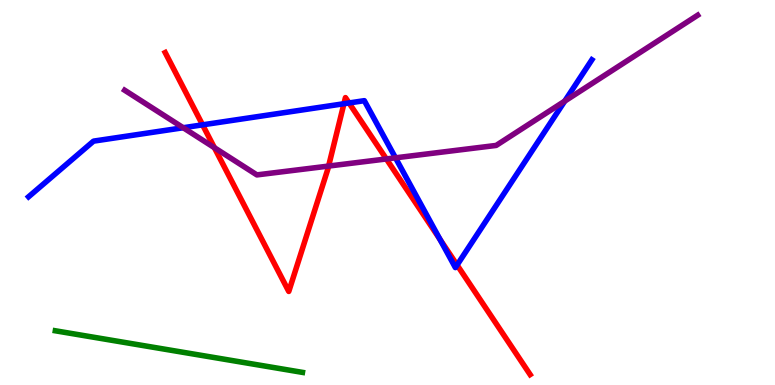[{'lines': ['blue', 'red'], 'intersections': [{'x': 2.61, 'y': 6.76}, {'x': 4.44, 'y': 7.31}, {'x': 4.5, 'y': 7.33}, {'x': 5.68, 'y': 3.78}, {'x': 5.9, 'y': 3.12}]}, {'lines': ['green', 'red'], 'intersections': []}, {'lines': ['purple', 'red'], 'intersections': [{'x': 2.77, 'y': 6.16}, {'x': 4.24, 'y': 5.69}, {'x': 4.99, 'y': 5.87}]}, {'lines': ['blue', 'green'], 'intersections': []}, {'lines': ['blue', 'purple'], 'intersections': [{'x': 2.36, 'y': 6.68}, {'x': 5.1, 'y': 5.9}, {'x': 7.29, 'y': 7.37}]}, {'lines': ['green', 'purple'], 'intersections': []}]